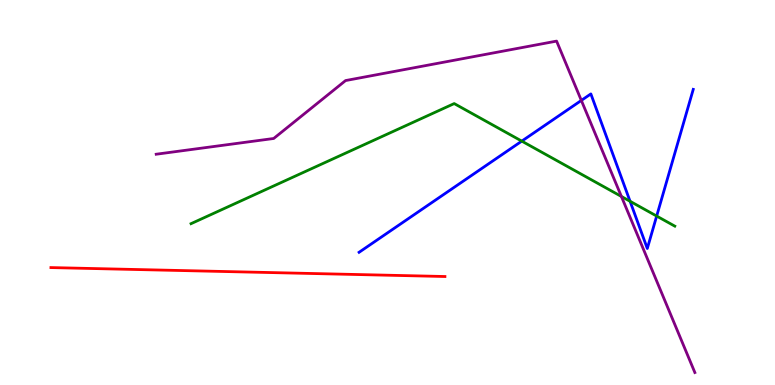[{'lines': ['blue', 'red'], 'intersections': []}, {'lines': ['green', 'red'], 'intersections': []}, {'lines': ['purple', 'red'], 'intersections': []}, {'lines': ['blue', 'green'], 'intersections': [{'x': 6.73, 'y': 6.33}, {'x': 8.13, 'y': 4.77}, {'x': 8.47, 'y': 4.39}]}, {'lines': ['blue', 'purple'], 'intersections': [{'x': 7.5, 'y': 7.39}]}, {'lines': ['green', 'purple'], 'intersections': [{'x': 8.02, 'y': 4.9}]}]